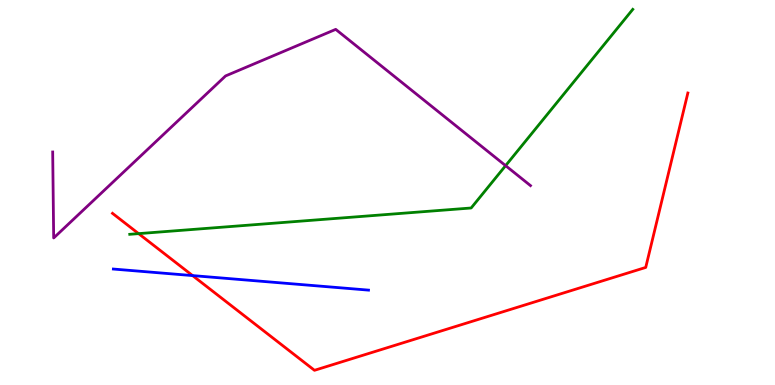[{'lines': ['blue', 'red'], 'intersections': [{'x': 2.49, 'y': 2.84}]}, {'lines': ['green', 'red'], 'intersections': [{'x': 1.79, 'y': 3.93}]}, {'lines': ['purple', 'red'], 'intersections': []}, {'lines': ['blue', 'green'], 'intersections': []}, {'lines': ['blue', 'purple'], 'intersections': []}, {'lines': ['green', 'purple'], 'intersections': [{'x': 6.52, 'y': 5.7}]}]